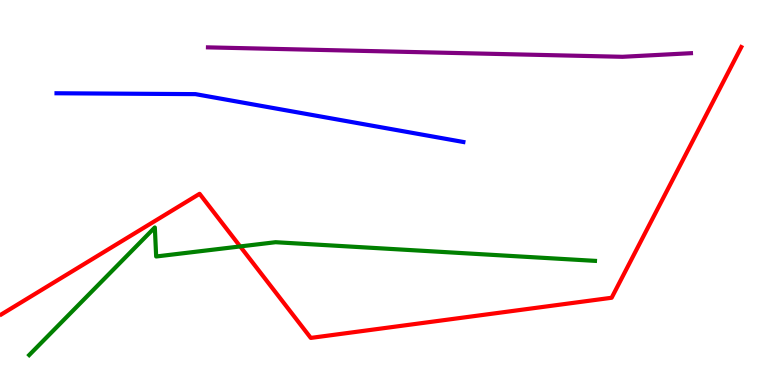[{'lines': ['blue', 'red'], 'intersections': []}, {'lines': ['green', 'red'], 'intersections': [{'x': 3.1, 'y': 3.6}]}, {'lines': ['purple', 'red'], 'intersections': []}, {'lines': ['blue', 'green'], 'intersections': []}, {'lines': ['blue', 'purple'], 'intersections': []}, {'lines': ['green', 'purple'], 'intersections': []}]